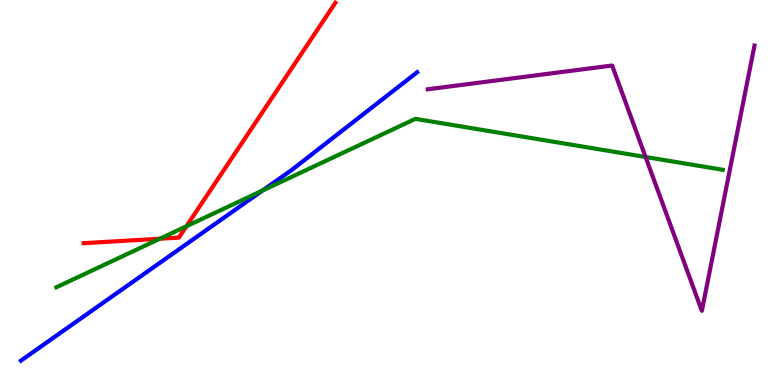[{'lines': ['blue', 'red'], 'intersections': []}, {'lines': ['green', 'red'], 'intersections': [{'x': 2.06, 'y': 3.8}, {'x': 2.41, 'y': 4.12}]}, {'lines': ['purple', 'red'], 'intersections': []}, {'lines': ['blue', 'green'], 'intersections': [{'x': 3.39, 'y': 5.05}]}, {'lines': ['blue', 'purple'], 'intersections': []}, {'lines': ['green', 'purple'], 'intersections': [{'x': 8.33, 'y': 5.92}]}]